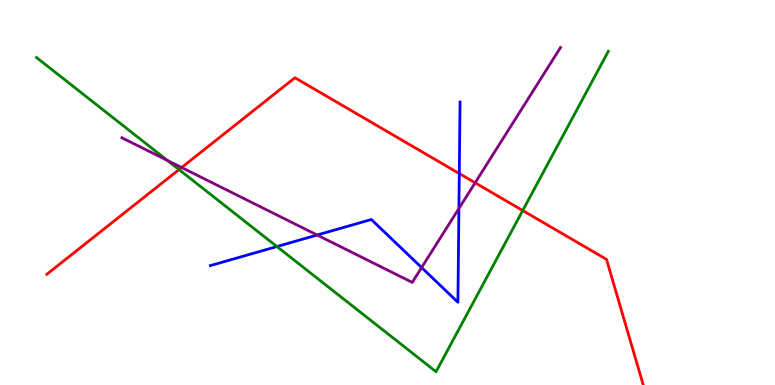[{'lines': ['blue', 'red'], 'intersections': [{'x': 5.93, 'y': 5.49}]}, {'lines': ['green', 'red'], 'intersections': [{'x': 2.31, 'y': 5.6}, {'x': 6.74, 'y': 4.53}]}, {'lines': ['purple', 'red'], 'intersections': [{'x': 2.34, 'y': 5.65}, {'x': 6.13, 'y': 5.25}]}, {'lines': ['blue', 'green'], 'intersections': [{'x': 3.57, 'y': 3.6}]}, {'lines': ['blue', 'purple'], 'intersections': [{'x': 4.09, 'y': 3.9}, {'x': 5.44, 'y': 3.05}, {'x': 5.92, 'y': 4.59}]}, {'lines': ['green', 'purple'], 'intersections': [{'x': 2.16, 'y': 5.83}]}]